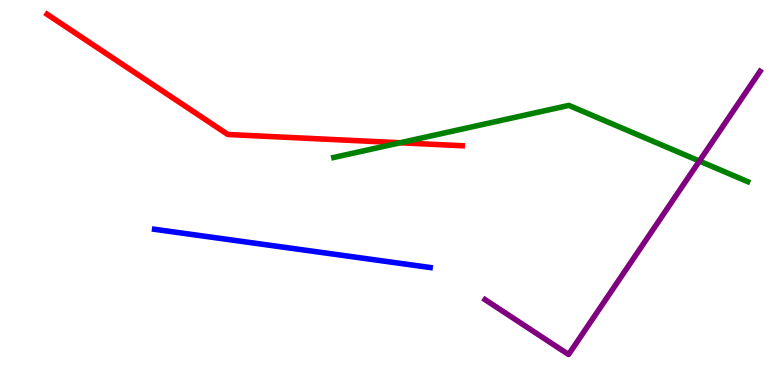[{'lines': ['blue', 'red'], 'intersections': []}, {'lines': ['green', 'red'], 'intersections': [{'x': 5.16, 'y': 6.29}]}, {'lines': ['purple', 'red'], 'intersections': []}, {'lines': ['blue', 'green'], 'intersections': []}, {'lines': ['blue', 'purple'], 'intersections': []}, {'lines': ['green', 'purple'], 'intersections': [{'x': 9.02, 'y': 5.82}]}]